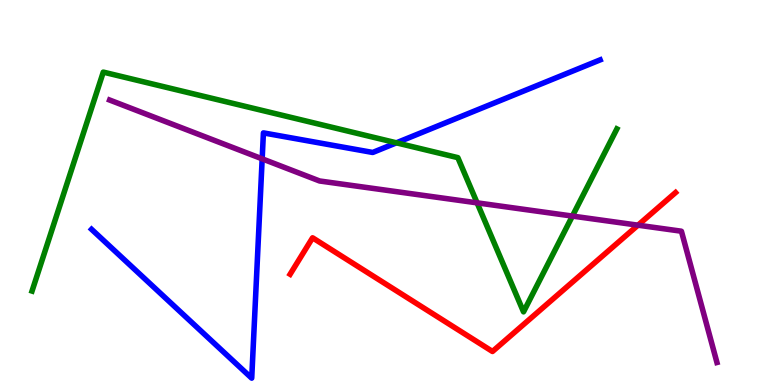[{'lines': ['blue', 'red'], 'intersections': []}, {'lines': ['green', 'red'], 'intersections': []}, {'lines': ['purple', 'red'], 'intersections': [{'x': 8.23, 'y': 4.15}]}, {'lines': ['blue', 'green'], 'intersections': [{'x': 5.12, 'y': 6.29}]}, {'lines': ['blue', 'purple'], 'intersections': [{'x': 3.38, 'y': 5.87}]}, {'lines': ['green', 'purple'], 'intersections': [{'x': 6.16, 'y': 4.73}, {'x': 7.39, 'y': 4.39}]}]